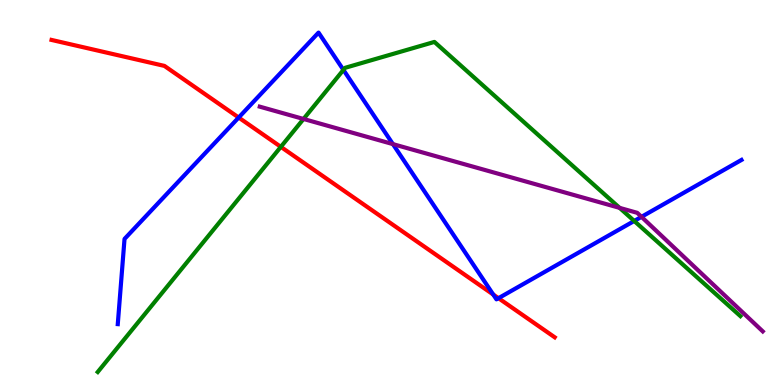[{'lines': ['blue', 'red'], 'intersections': [{'x': 3.08, 'y': 6.95}, {'x': 6.36, 'y': 2.35}, {'x': 6.43, 'y': 2.25}]}, {'lines': ['green', 'red'], 'intersections': [{'x': 3.62, 'y': 6.19}]}, {'lines': ['purple', 'red'], 'intersections': []}, {'lines': ['blue', 'green'], 'intersections': [{'x': 4.43, 'y': 8.18}, {'x': 8.18, 'y': 4.26}]}, {'lines': ['blue', 'purple'], 'intersections': [{'x': 5.07, 'y': 6.26}, {'x': 8.28, 'y': 4.37}]}, {'lines': ['green', 'purple'], 'intersections': [{'x': 3.92, 'y': 6.91}, {'x': 7.99, 'y': 4.6}]}]